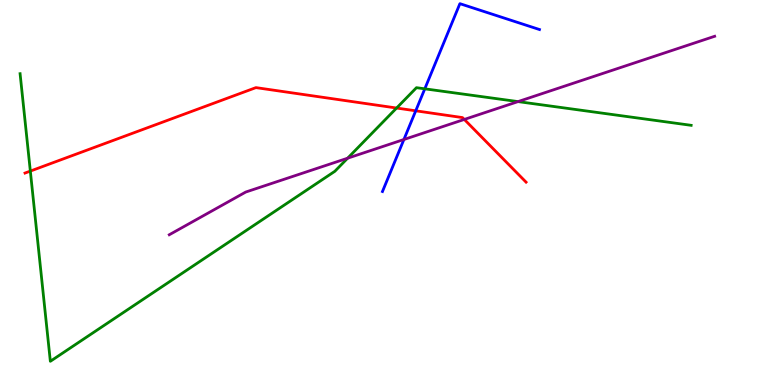[{'lines': ['blue', 'red'], 'intersections': [{'x': 5.36, 'y': 7.12}]}, {'lines': ['green', 'red'], 'intersections': [{'x': 0.391, 'y': 5.56}, {'x': 5.12, 'y': 7.19}]}, {'lines': ['purple', 'red'], 'intersections': [{'x': 5.99, 'y': 6.9}]}, {'lines': ['blue', 'green'], 'intersections': [{'x': 5.48, 'y': 7.69}]}, {'lines': ['blue', 'purple'], 'intersections': [{'x': 5.21, 'y': 6.38}]}, {'lines': ['green', 'purple'], 'intersections': [{'x': 4.49, 'y': 5.89}, {'x': 6.68, 'y': 7.36}]}]